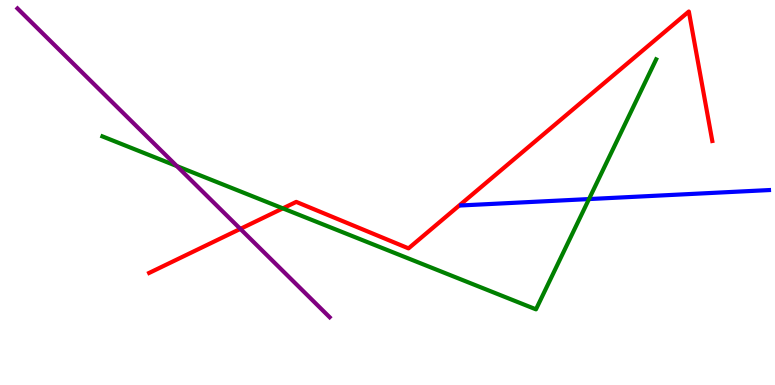[{'lines': ['blue', 'red'], 'intersections': []}, {'lines': ['green', 'red'], 'intersections': [{'x': 3.65, 'y': 4.59}]}, {'lines': ['purple', 'red'], 'intersections': [{'x': 3.1, 'y': 4.05}]}, {'lines': ['blue', 'green'], 'intersections': [{'x': 7.6, 'y': 4.83}]}, {'lines': ['blue', 'purple'], 'intersections': []}, {'lines': ['green', 'purple'], 'intersections': [{'x': 2.28, 'y': 5.69}]}]